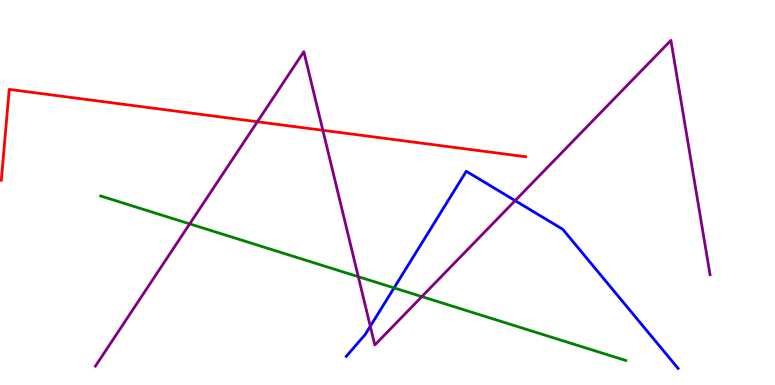[{'lines': ['blue', 'red'], 'intersections': []}, {'lines': ['green', 'red'], 'intersections': []}, {'lines': ['purple', 'red'], 'intersections': [{'x': 3.32, 'y': 6.84}, {'x': 4.17, 'y': 6.62}]}, {'lines': ['blue', 'green'], 'intersections': [{'x': 5.08, 'y': 2.52}]}, {'lines': ['blue', 'purple'], 'intersections': [{'x': 4.78, 'y': 1.53}, {'x': 6.65, 'y': 4.79}]}, {'lines': ['green', 'purple'], 'intersections': [{'x': 2.45, 'y': 4.18}, {'x': 4.62, 'y': 2.81}, {'x': 5.44, 'y': 2.3}]}]